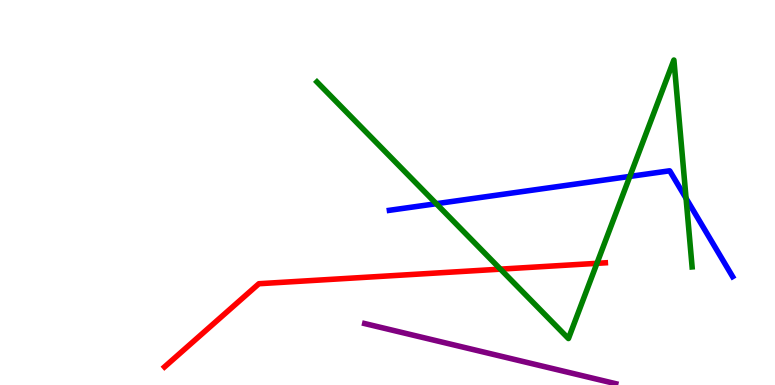[{'lines': ['blue', 'red'], 'intersections': []}, {'lines': ['green', 'red'], 'intersections': [{'x': 6.46, 'y': 3.01}, {'x': 7.7, 'y': 3.16}]}, {'lines': ['purple', 'red'], 'intersections': []}, {'lines': ['blue', 'green'], 'intersections': [{'x': 5.63, 'y': 4.71}, {'x': 8.13, 'y': 5.42}, {'x': 8.85, 'y': 4.85}]}, {'lines': ['blue', 'purple'], 'intersections': []}, {'lines': ['green', 'purple'], 'intersections': []}]